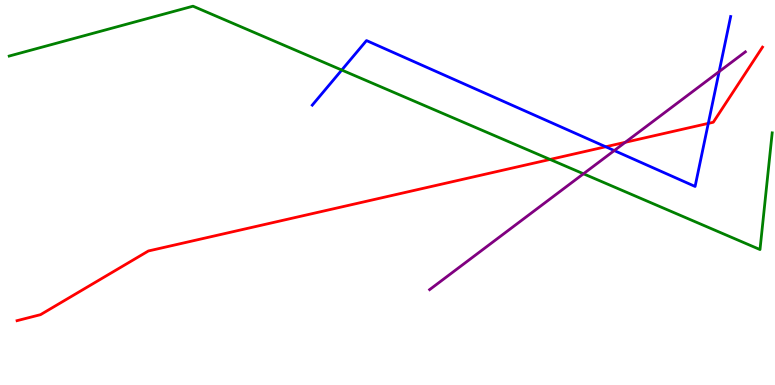[{'lines': ['blue', 'red'], 'intersections': [{'x': 7.82, 'y': 6.19}, {'x': 9.14, 'y': 6.8}]}, {'lines': ['green', 'red'], 'intersections': [{'x': 7.1, 'y': 5.86}]}, {'lines': ['purple', 'red'], 'intersections': [{'x': 8.07, 'y': 6.3}]}, {'lines': ['blue', 'green'], 'intersections': [{'x': 4.41, 'y': 8.18}]}, {'lines': ['blue', 'purple'], 'intersections': [{'x': 7.93, 'y': 6.09}, {'x': 9.28, 'y': 8.14}]}, {'lines': ['green', 'purple'], 'intersections': [{'x': 7.53, 'y': 5.49}]}]